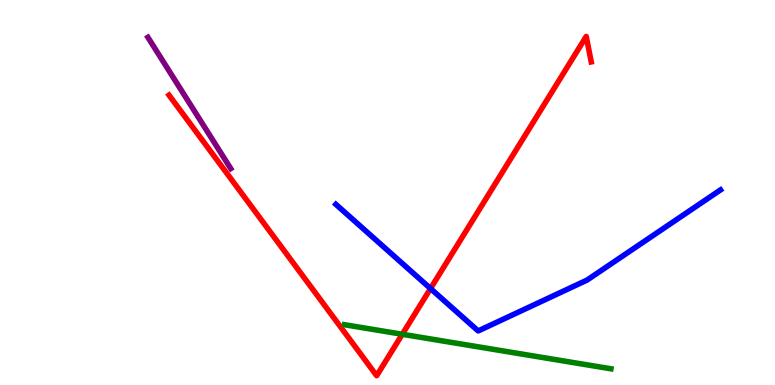[{'lines': ['blue', 'red'], 'intersections': [{'x': 5.56, 'y': 2.51}]}, {'lines': ['green', 'red'], 'intersections': [{'x': 5.19, 'y': 1.32}]}, {'lines': ['purple', 'red'], 'intersections': []}, {'lines': ['blue', 'green'], 'intersections': []}, {'lines': ['blue', 'purple'], 'intersections': []}, {'lines': ['green', 'purple'], 'intersections': []}]